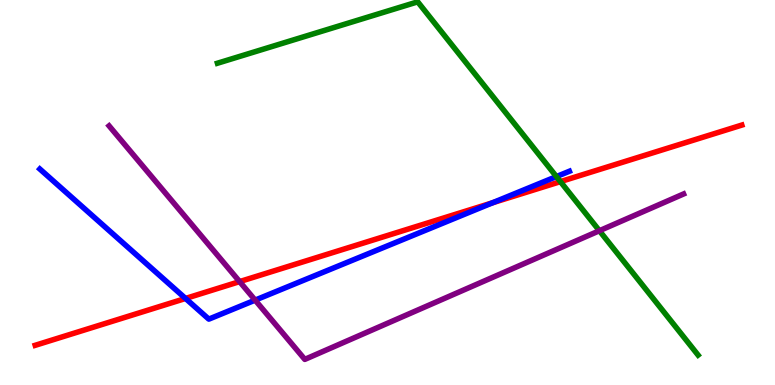[{'lines': ['blue', 'red'], 'intersections': [{'x': 2.39, 'y': 2.25}, {'x': 6.36, 'y': 4.73}]}, {'lines': ['green', 'red'], 'intersections': [{'x': 7.23, 'y': 5.28}]}, {'lines': ['purple', 'red'], 'intersections': [{'x': 3.09, 'y': 2.69}]}, {'lines': ['blue', 'green'], 'intersections': [{'x': 7.18, 'y': 5.41}]}, {'lines': ['blue', 'purple'], 'intersections': [{'x': 3.29, 'y': 2.2}]}, {'lines': ['green', 'purple'], 'intersections': [{'x': 7.73, 'y': 4.01}]}]